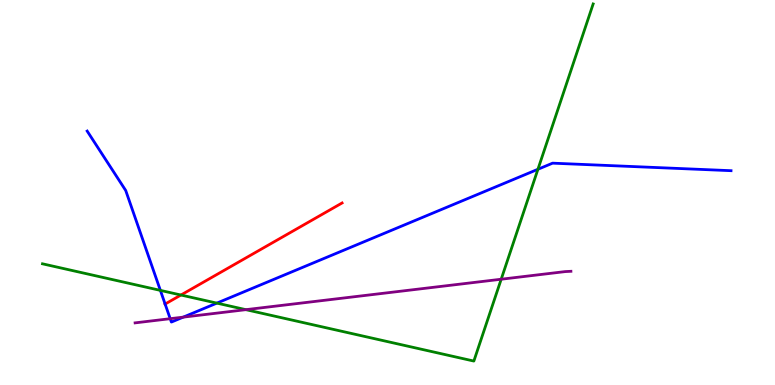[{'lines': ['blue', 'red'], 'intersections': [{'x': 2.13, 'y': 2.1}]}, {'lines': ['green', 'red'], 'intersections': [{'x': 2.33, 'y': 2.34}]}, {'lines': ['purple', 'red'], 'intersections': []}, {'lines': ['blue', 'green'], 'intersections': [{'x': 2.07, 'y': 2.46}, {'x': 2.8, 'y': 2.13}, {'x': 6.94, 'y': 5.6}]}, {'lines': ['blue', 'purple'], 'intersections': [{'x': 2.2, 'y': 1.72}, {'x': 2.36, 'y': 1.76}]}, {'lines': ['green', 'purple'], 'intersections': [{'x': 3.17, 'y': 1.96}, {'x': 6.47, 'y': 2.75}]}]